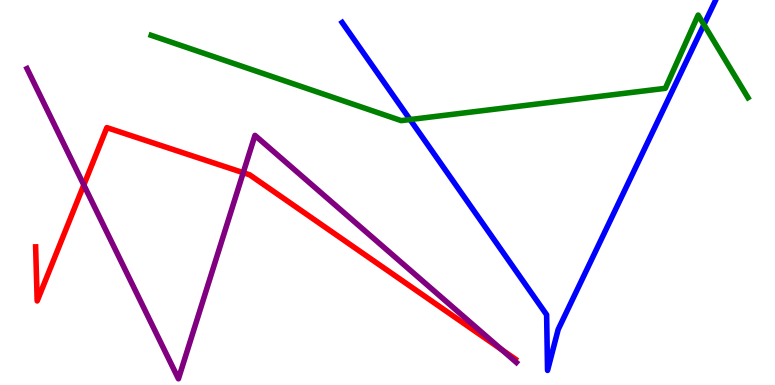[{'lines': ['blue', 'red'], 'intersections': []}, {'lines': ['green', 'red'], 'intersections': []}, {'lines': ['purple', 'red'], 'intersections': [{'x': 1.08, 'y': 5.2}, {'x': 3.14, 'y': 5.51}, {'x': 6.47, 'y': 0.92}]}, {'lines': ['blue', 'green'], 'intersections': [{'x': 5.29, 'y': 6.9}, {'x': 9.08, 'y': 9.36}]}, {'lines': ['blue', 'purple'], 'intersections': []}, {'lines': ['green', 'purple'], 'intersections': []}]